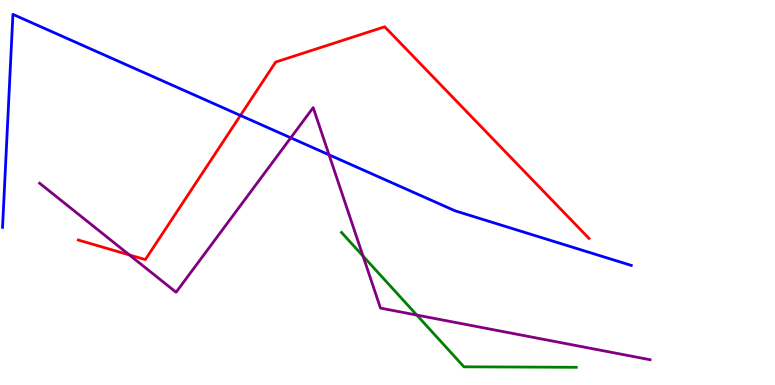[{'lines': ['blue', 'red'], 'intersections': [{'x': 3.1, 'y': 7.0}]}, {'lines': ['green', 'red'], 'intersections': []}, {'lines': ['purple', 'red'], 'intersections': [{'x': 1.67, 'y': 3.38}]}, {'lines': ['blue', 'green'], 'intersections': []}, {'lines': ['blue', 'purple'], 'intersections': [{'x': 3.75, 'y': 6.42}, {'x': 4.25, 'y': 5.98}]}, {'lines': ['green', 'purple'], 'intersections': [{'x': 4.68, 'y': 3.35}, {'x': 5.38, 'y': 1.82}]}]